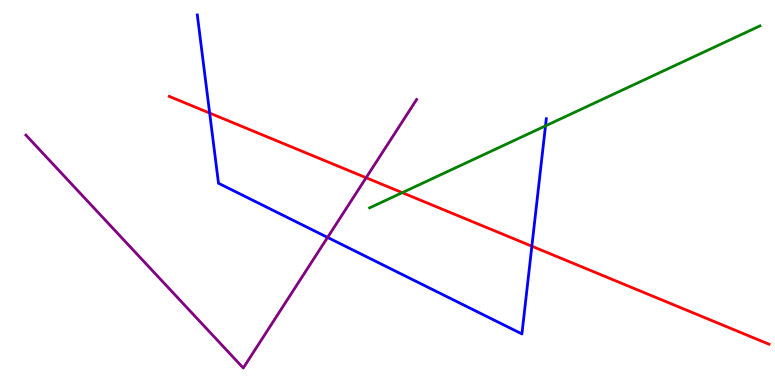[{'lines': ['blue', 'red'], 'intersections': [{'x': 2.71, 'y': 7.06}, {'x': 6.86, 'y': 3.6}]}, {'lines': ['green', 'red'], 'intersections': [{'x': 5.19, 'y': 5.0}]}, {'lines': ['purple', 'red'], 'intersections': [{'x': 4.72, 'y': 5.38}]}, {'lines': ['blue', 'green'], 'intersections': [{'x': 7.04, 'y': 6.73}]}, {'lines': ['blue', 'purple'], 'intersections': [{'x': 4.23, 'y': 3.83}]}, {'lines': ['green', 'purple'], 'intersections': []}]